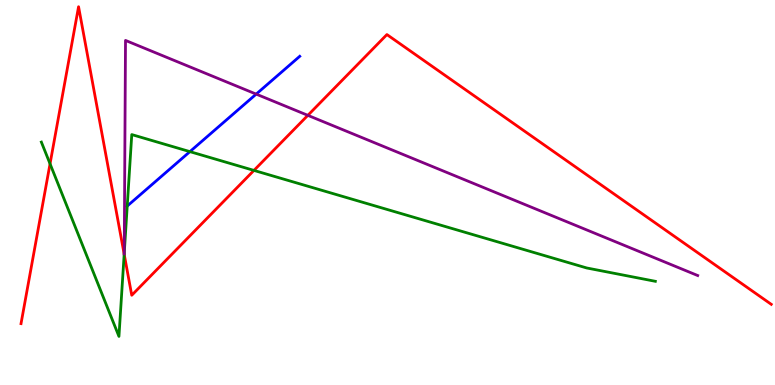[{'lines': ['blue', 'red'], 'intersections': []}, {'lines': ['green', 'red'], 'intersections': [{'x': 0.646, 'y': 5.75}, {'x': 1.6, 'y': 3.4}, {'x': 3.28, 'y': 5.57}]}, {'lines': ['purple', 'red'], 'intersections': [{'x': 3.97, 'y': 7.0}]}, {'lines': ['blue', 'green'], 'intersections': [{'x': 1.64, 'y': 4.65}, {'x': 2.45, 'y': 6.06}]}, {'lines': ['blue', 'purple'], 'intersections': [{'x': 3.31, 'y': 7.56}]}, {'lines': ['green', 'purple'], 'intersections': [{'x': 1.6, 'y': 3.42}]}]